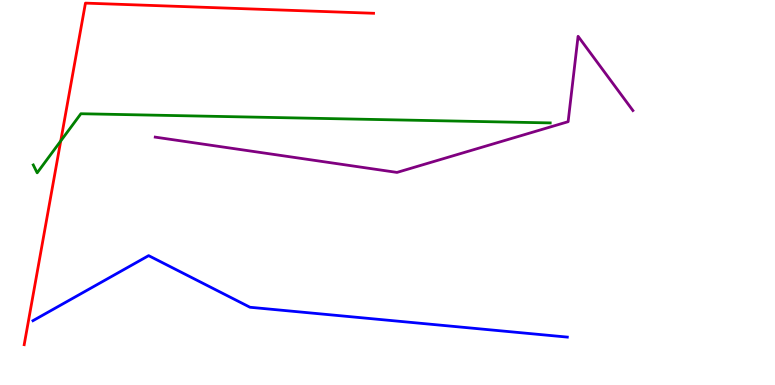[{'lines': ['blue', 'red'], 'intersections': []}, {'lines': ['green', 'red'], 'intersections': [{'x': 0.784, 'y': 6.34}]}, {'lines': ['purple', 'red'], 'intersections': []}, {'lines': ['blue', 'green'], 'intersections': []}, {'lines': ['blue', 'purple'], 'intersections': []}, {'lines': ['green', 'purple'], 'intersections': []}]